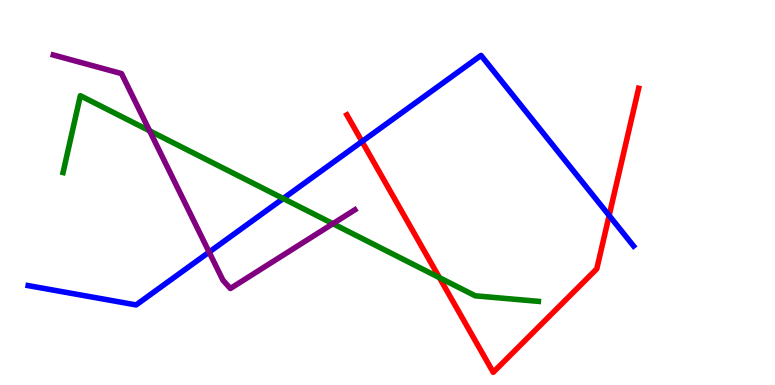[{'lines': ['blue', 'red'], 'intersections': [{'x': 4.67, 'y': 6.32}, {'x': 7.86, 'y': 4.4}]}, {'lines': ['green', 'red'], 'intersections': [{'x': 5.67, 'y': 2.79}]}, {'lines': ['purple', 'red'], 'intersections': []}, {'lines': ['blue', 'green'], 'intersections': [{'x': 3.65, 'y': 4.84}]}, {'lines': ['blue', 'purple'], 'intersections': [{'x': 2.7, 'y': 3.45}]}, {'lines': ['green', 'purple'], 'intersections': [{'x': 1.93, 'y': 6.6}, {'x': 4.3, 'y': 4.19}]}]